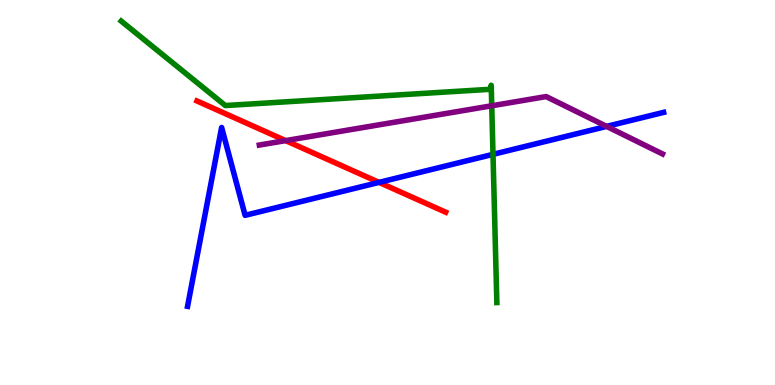[{'lines': ['blue', 'red'], 'intersections': [{'x': 4.89, 'y': 5.26}]}, {'lines': ['green', 'red'], 'intersections': []}, {'lines': ['purple', 'red'], 'intersections': [{'x': 3.69, 'y': 6.35}]}, {'lines': ['blue', 'green'], 'intersections': [{'x': 6.36, 'y': 5.99}]}, {'lines': ['blue', 'purple'], 'intersections': [{'x': 7.83, 'y': 6.72}]}, {'lines': ['green', 'purple'], 'intersections': [{'x': 6.35, 'y': 7.25}]}]